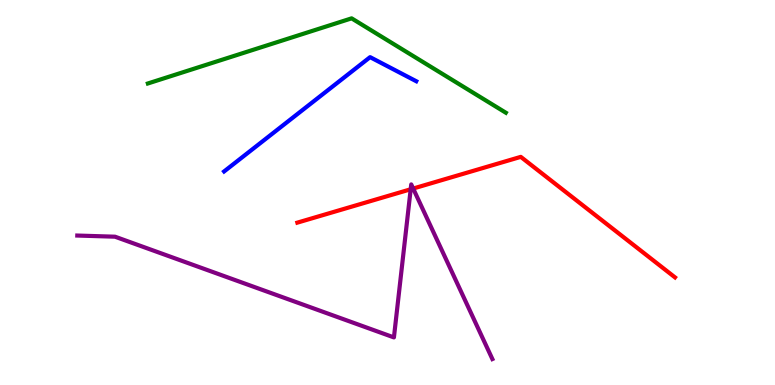[{'lines': ['blue', 'red'], 'intersections': []}, {'lines': ['green', 'red'], 'intersections': []}, {'lines': ['purple', 'red'], 'intersections': [{'x': 5.3, 'y': 5.08}, {'x': 5.33, 'y': 5.1}]}, {'lines': ['blue', 'green'], 'intersections': []}, {'lines': ['blue', 'purple'], 'intersections': []}, {'lines': ['green', 'purple'], 'intersections': []}]